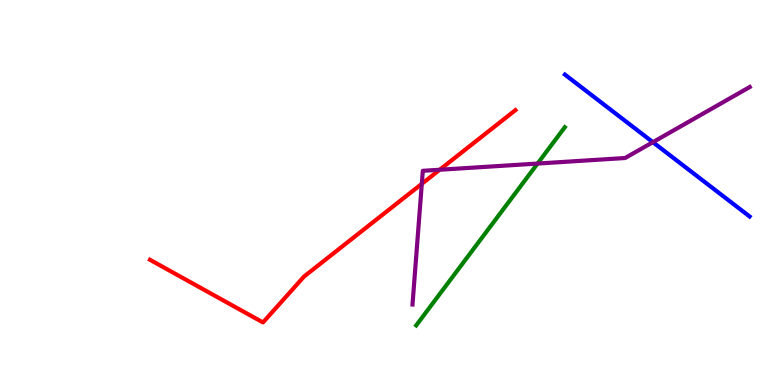[{'lines': ['blue', 'red'], 'intersections': []}, {'lines': ['green', 'red'], 'intersections': []}, {'lines': ['purple', 'red'], 'intersections': [{'x': 5.44, 'y': 5.23}, {'x': 5.67, 'y': 5.59}]}, {'lines': ['blue', 'green'], 'intersections': []}, {'lines': ['blue', 'purple'], 'intersections': [{'x': 8.42, 'y': 6.31}]}, {'lines': ['green', 'purple'], 'intersections': [{'x': 6.94, 'y': 5.75}]}]